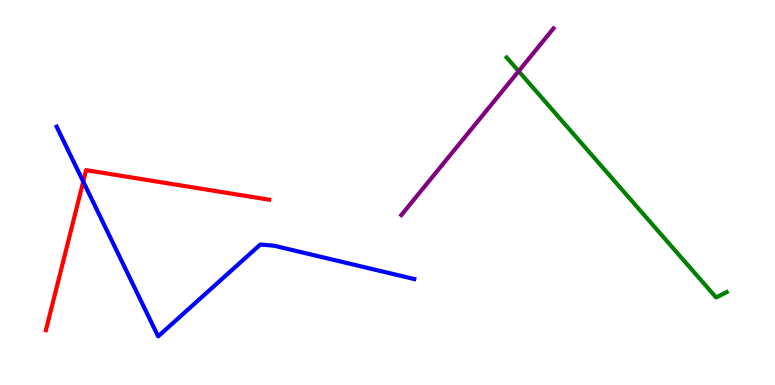[{'lines': ['blue', 'red'], 'intersections': [{'x': 1.07, 'y': 5.28}]}, {'lines': ['green', 'red'], 'intersections': []}, {'lines': ['purple', 'red'], 'intersections': []}, {'lines': ['blue', 'green'], 'intersections': []}, {'lines': ['blue', 'purple'], 'intersections': []}, {'lines': ['green', 'purple'], 'intersections': [{'x': 6.69, 'y': 8.15}]}]